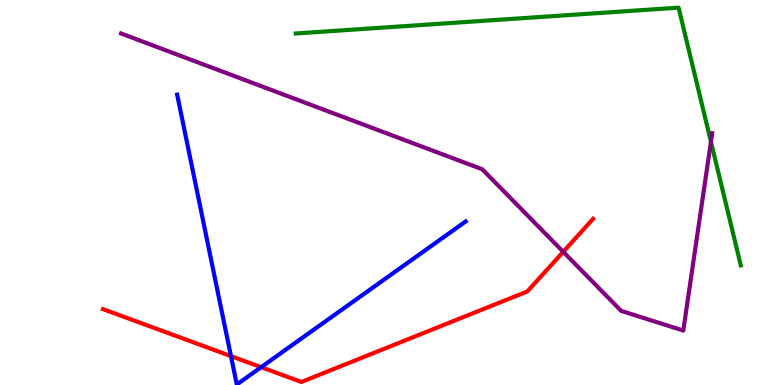[{'lines': ['blue', 'red'], 'intersections': [{'x': 2.98, 'y': 0.751}, {'x': 3.37, 'y': 0.463}]}, {'lines': ['green', 'red'], 'intersections': []}, {'lines': ['purple', 'red'], 'intersections': [{'x': 7.27, 'y': 3.46}]}, {'lines': ['blue', 'green'], 'intersections': []}, {'lines': ['blue', 'purple'], 'intersections': []}, {'lines': ['green', 'purple'], 'intersections': [{'x': 9.17, 'y': 6.32}]}]